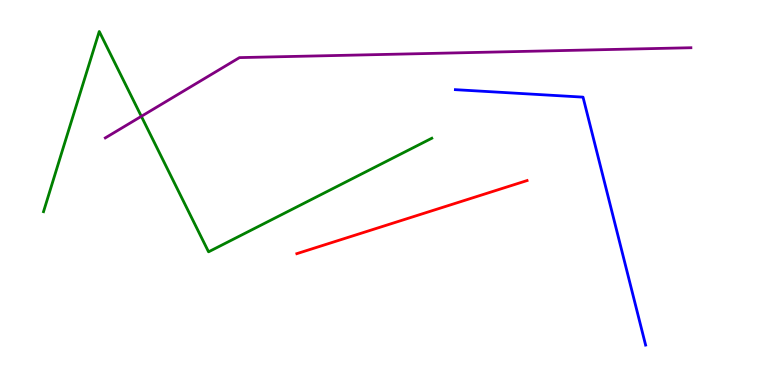[{'lines': ['blue', 'red'], 'intersections': []}, {'lines': ['green', 'red'], 'intersections': []}, {'lines': ['purple', 'red'], 'intersections': []}, {'lines': ['blue', 'green'], 'intersections': []}, {'lines': ['blue', 'purple'], 'intersections': []}, {'lines': ['green', 'purple'], 'intersections': [{'x': 1.82, 'y': 6.98}]}]